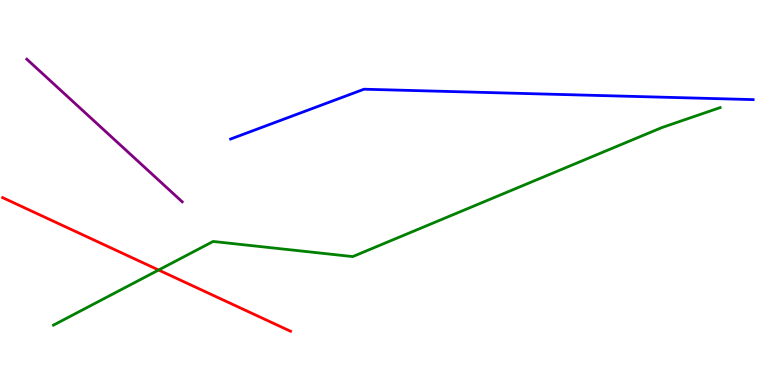[{'lines': ['blue', 'red'], 'intersections': []}, {'lines': ['green', 'red'], 'intersections': [{'x': 2.05, 'y': 2.99}]}, {'lines': ['purple', 'red'], 'intersections': []}, {'lines': ['blue', 'green'], 'intersections': []}, {'lines': ['blue', 'purple'], 'intersections': []}, {'lines': ['green', 'purple'], 'intersections': []}]